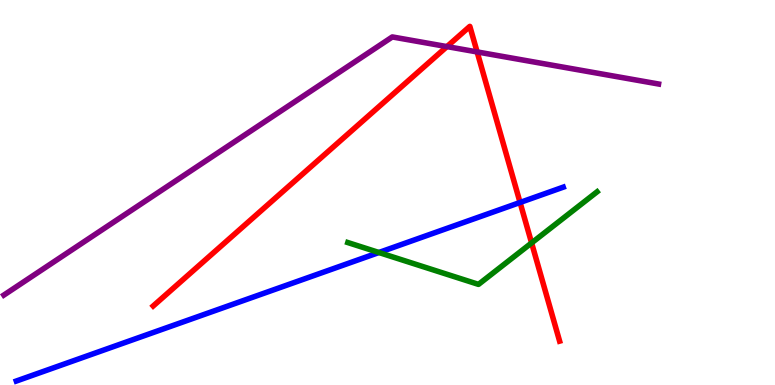[{'lines': ['blue', 'red'], 'intersections': [{'x': 6.71, 'y': 4.74}]}, {'lines': ['green', 'red'], 'intersections': [{'x': 6.86, 'y': 3.69}]}, {'lines': ['purple', 'red'], 'intersections': [{'x': 5.77, 'y': 8.79}, {'x': 6.16, 'y': 8.65}]}, {'lines': ['blue', 'green'], 'intersections': [{'x': 4.89, 'y': 3.44}]}, {'lines': ['blue', 'purple'], 'intersections': []}, {'lines': ['green', 'purple'], 'intersections': []}]